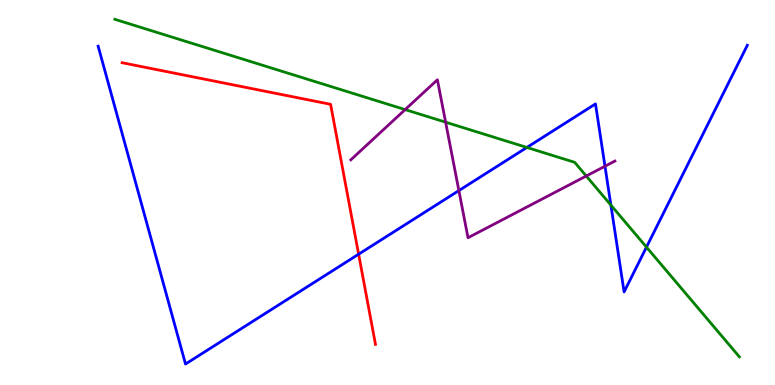[{'lines': ['blue', 'red'], 'intersections': [{'x': 4.63, 'y': 3.4}]}, {'lines': ['green', 'red'], 'intersections': []}, {'lines': ['purple', 'red'], 'intersections': []}, {'lines': ['blue', 'green'], 'intersections': [{'x': 6.8, 'y': 6.17}, {'x': 7.88, 'y': 4.67}, {'x': 8.34, 'y': 3.58}]}, {'lines': ['blue', 'purple'], 'intersections': [{'x': 5.92, 'y': 5.05}, {'x': 7.81, 'y': 5.68}]}, {'lines': ['green', 'purple'], 'intersections': [{'x': 5.23, 'y': 7.15}, {'x': 5.75, 'y': 6.83}, {'x': 7.56, 'y': 5.43}]}]